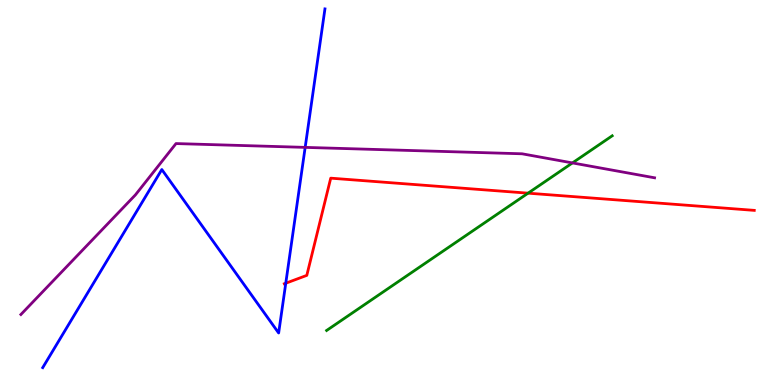[{'lines': ['blue', 'red'], 'intersections': [{'x': 3.69, 'y': 2.64}]}, {'lines': ['green', 'red'], 'intersections': [{'x': 6.81, 'y': 4.98}]}, {'lines': ['purple', 'red'], 'intersections': []}, {'lines': ['blue', 'green'], 'intersections': []}, {'lines': ['blue', 'purple'], 'intersections': [{'x': 3.94, 'y': 6.17}]}, {'lines': ['green', 'purple'], 'intersections': [{'x': 7.39, 'y': 5.77}]}]